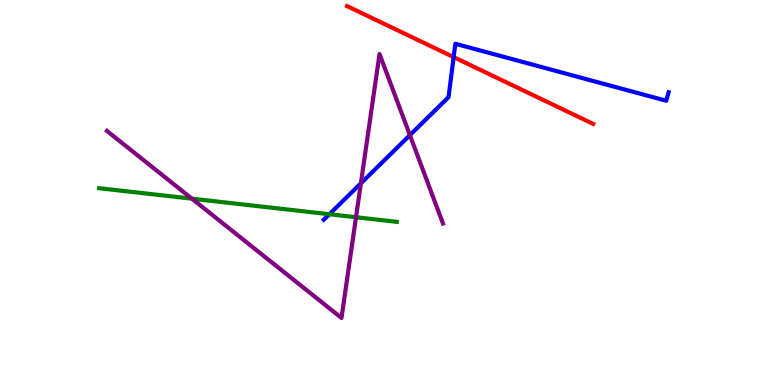[{'lines': ['blue', 'red'], 'intersections': [{'x': 5.85, 'y': 8.52}]}, {'lines': ['green', 'red'], 'intersections': []}, {'lines': ['purple', 'red'], 'intersections': []}, {'lines': ['blue', 'green'], 'intersections': [{'x': 4.25, 'y': 4.44}]}, {'lines': ['blue', 'purple'], 'intersections': [{'x': 4.66, 'y': 5.24}, {'x': 5.29, 'y': 6.49}]}, {'lines': ['green', 'purple'], 'intersections': [{'x': 2.48, 'y': 4.84}, {'x': 4.59, 'y': 4.36}]}]